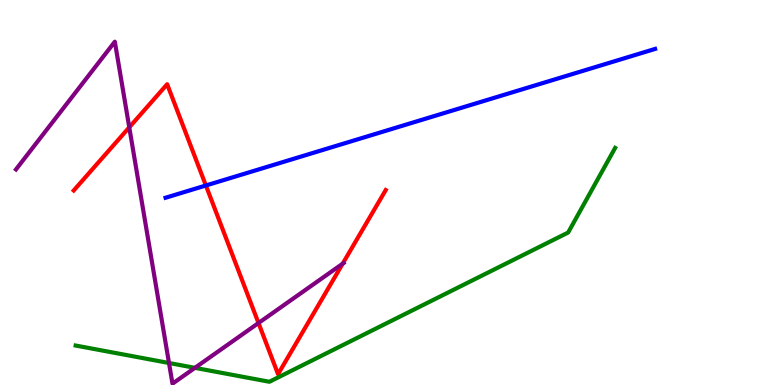[{'lines': ['blue', 'red'], 'intersections': [{'x': 2.66, 'y': 5.18}]}, {'lines': ['green', 'red'], 'intersections': []}, {'lines': ['purple', 'red'], 'intersections': [{'x': 1.67, 'y': 6.69}, {'x': 3.34, 'y': 1.61}, {'x': 4.42, 'y': 3.15}]}, {'lines': ['blue', 'green'], 'intersections': []}, {'lines': ['blue', 'purple'], 'intersections': []}, {'lines': ['green', 'purple'], 'intersections': [{'x': 2.18, 'y': 0.571}, {'x': 2.52, 'y': 0.446}]}]